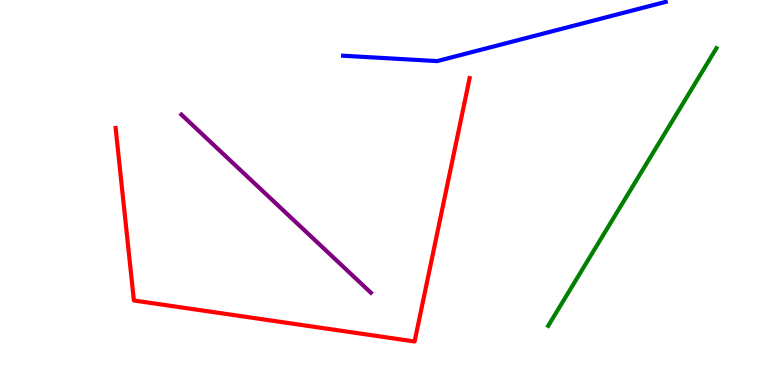[{'lines': ['blue', 'red'], 'intersections': []}, {'lines': ['green', 'red'], 'intersections': []}, {'lines': ['purple', 'red'], 'intersections': []}, {'lines': ['blue', 'green'], 'intersections': []}, {'lines': ['blue', 'purple'], 'intersections': []}, {'lines': ['green', 'purple'], 'intersections': []}]